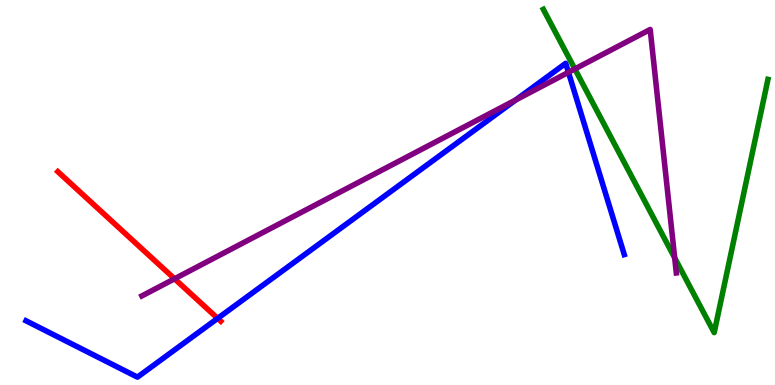[{'lines': ['blue', 'red'], 'intersections': [{'x': 2.81, 'y': 1.73}]}, {'lines': ['green', 'red'], 'intersections': []}, {'lines': ['purple', 'red'], 'intersections': [{'x': 2.25, 'y': 2.76}]}, {'lines': ['blue', 'green'], 'intersections': []}, {'lines': ['blue', 'purple'], 'intersections': [{'x': 6.65, 'y': 7.4}, {'x': 7.33, 'y': 8.12}]}, {'lines': ['green', 'purple'], 'intersections': [{'x': 7.42, 'y': 8.21}, {'x': 8.71, 'y': 3.3}]}]